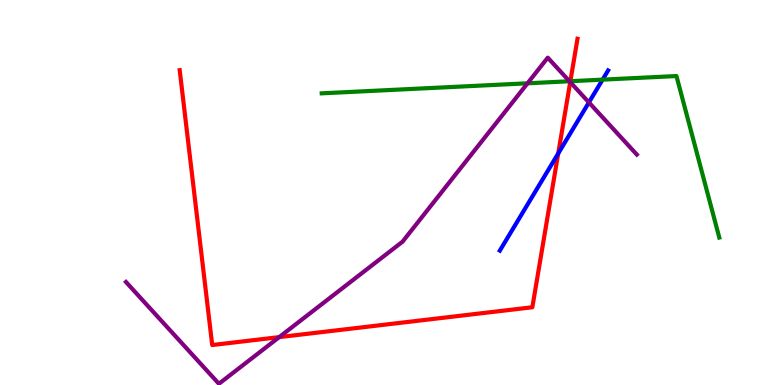[{'lines': ['blue', 'red'], 'intersections': [{'x': 7.2, 'y': 6.01}]}, {'lines': ['green', 'red'], 'intersections': [{'x': 7.36, 'y': 7.89}]}, {'lines': ['purple', 'red'], 'intersections': [{'x': 3.6, 'y': 1.24}, {'x': 7.36, 'y': 7.87}]}, {'lines': ['blue', 'green'], 'intersections': [{'x': 7.78, 'y': 7.93}]}, {'lines': ['blue', 'purple'], 'intersections': [{'x': 7.6, 'y': 7.34}]}, {'lines': ['green', 'purple'], 'intersections': [{'x': 6.81, 'y': 7.84}, {'x': 7.35, 'y': 7.89}]}]